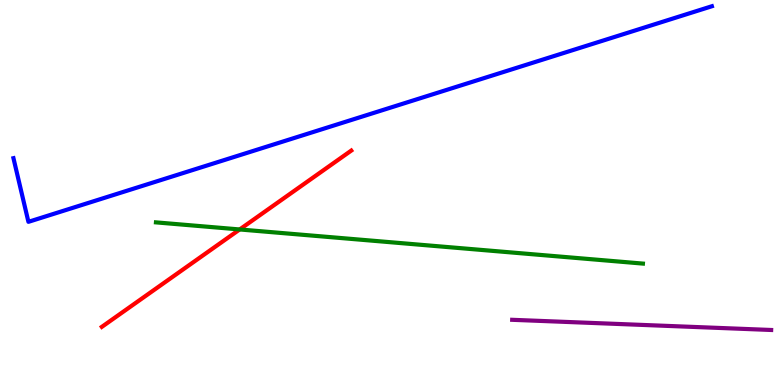[{'lines': ['blue', 'red'], 'intersections': []}, {'lines': ['green', 'red'], 'intersections': [{'x': 3.09, 'y': 4.04}]}, {'lines': ['purple', 'red'], 'intersections': []}, {'lines': ['blue', 'green'], 'intersections': []}, {'lines': ['blue', 'purple'], 'intersections': []}, {'lines': ['green', 'purple'], 'intersections': []}]